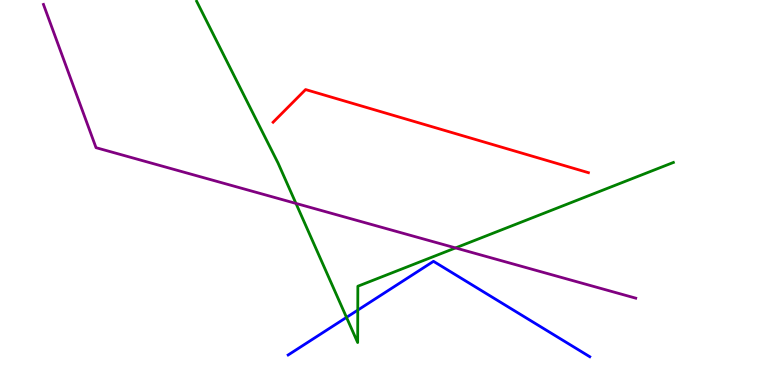[{'lines': ['blue', 'red'], 'intersections': []}, {'lines': ['green', 'red'], 'intersections': []}, {'lines': ['purple', 'red'], 'intersections': []}, {'lines': ['blue', 'green'], 'intersections': [{'x': 4.47, 'y': 1.76}, {'x': 4.62, 'y': 1.94}]}, {'lines': ['blue', 'purple'], 'intersections': []}, {'lines': ['green', 'purple'], 'intersections': [{'x': 3.82, 'y': 4.72}, {'x': 5.88, 'y': 3.56}]}]